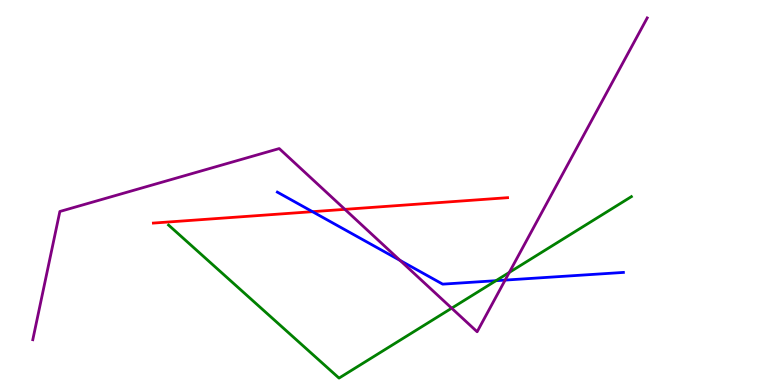[{'lines': ['blue', 'red'], 'intersections': [{'x': 4.03, 'y': 4.5}]}, {'lines': ['green', 'red'], 'intersections': []}, {'lines': ['purple', 'red'], 'intersections': [{'x': 4.45, 'y': 4.56}]}, {'lines': ['blue', 'green'], 'intersections': [{'x': 6.4, 'y': 2.71}]}, {'lines': ['blue', 'purple'], 'intersections': [{'x': 5.16, 'y': 3.24}, {'x': 6.52, 'y': 2.72}]}, {'lines': ['green', 'purple'], 'intersections': [{'x': 5.83, 'y': 2.0}, {'x': 6.57, 'y': 2.92}]}]